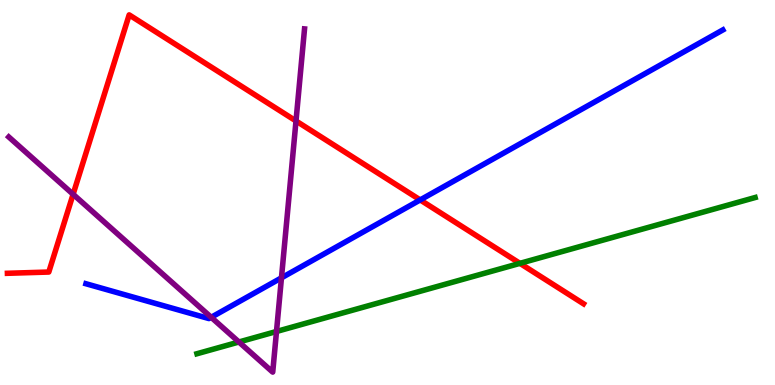[{'lines': ['blue', 'red'], 'intersections': [{'x': 5.42, 'y': 4.81}]}, {'lines': ['green', 'red'], 'intersections': [{'x': 6.71, 'y': 3.16}]}, {'lines': ['purple', 'red'], 'intersections': [{'x': 0.943, 'y': 4.95}, {'x': 3.82, 'y': 6.86}]}, {'lines': ['blue', 'green'], 'intersections': []}, {'lines': ['blue', 'purple'], 'intersections': [{'x': 2.73, 'y': 1.76}, {'x': 3.63, 'y': 2.78}]}, {'lines': ['green', 'purple'], 'intersections': [{'x': 3.08, 'y': 1.12}, {'x': 3.57, 'y': 1.39}]}]